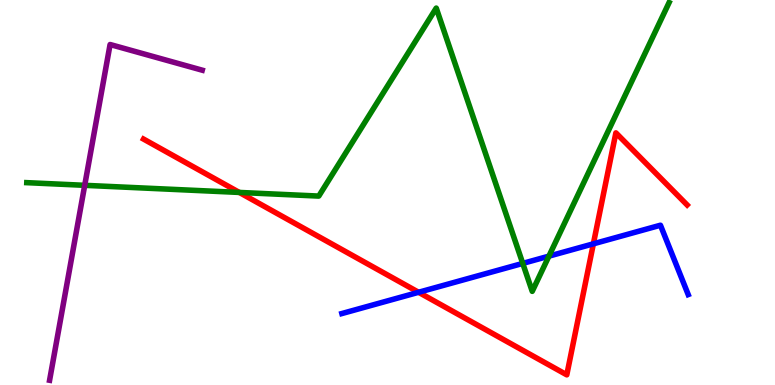[{'lines': ['blue', 'red'], 'intersections': [{'x': 5.4, 'y': 2.41}, {'x': 7.66, 'y': 3.67}]}, {'lines': ['green', 'red'], 'intersections': [{'x': 3.09, 'y': 5.0}]}, {'lines': ['purple', 'red'], 'intersections': []}, {'lines': ['blue', 'green'], 'intersections': [{'x': 6.75, 'y': 3.16}, {'x': 7.08, 'y': 3.35}]}, {'lines': ['blue', 'purple'], 'intersections': []}, {'lines': ['green', 'purple'], 'intersections': [{'x': 1.09, 'y': 5.19}]}]